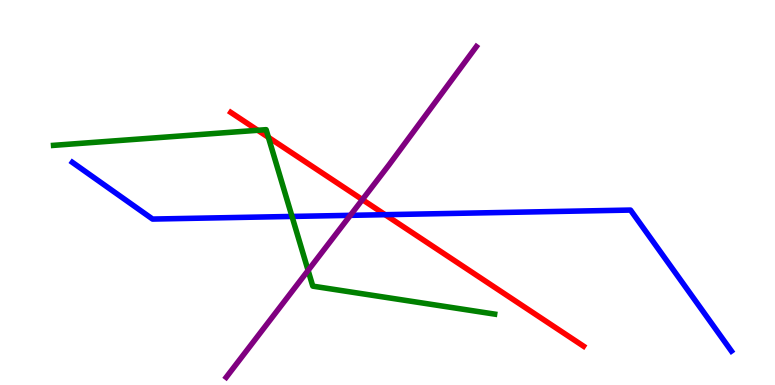[{'lines': ['blue', 'red'], 'intersections': [{'x': 4.97, 'y': 4.42}]}, {'lines': ['green', 'red'], 'intersections': [{'x': 3.33, 'y': 6.62}, {'x': 3.46, 'y': 6.43}]}, {'lines': ['purple', 'red'], 'intersections': [{'x': 4.68, 'y': 4.82}]}, {'lines': ['blue', 'green'], 'intersections': [{'x': 3.77, 'y': 4.38}]}, {'lines': ['blue', 'purple'], 'intersections': [{'x': 4.52, 'y': 4.41}]}, {'lines': ['green', 'purple'], 'intersections': [{'x': 3.98, 'y': 2.98}]}]